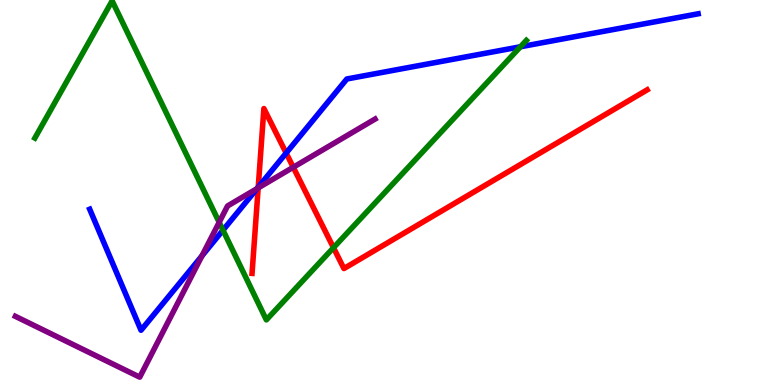[{'lines': ['blue', 'red'], 'intersections': [{'x': 3.33, 'y': 5.14}, {'x': 3.69, 'y': 6.02}]}, {'lines': ['green', 'red'], 'intersections': [{'x': 4.3, 'y': 3.57}]}, {'lines': ['purple', 'red'], 'intersections': [{'x': 3.33, 'y': 5.12}, {'x': 3.78, 'y': 5.66}]}, {'lines': ['blue', 'green'], 'intersections': [{'x': 2.88, 'y': 4.02}, {'x': 6.72, 'y': 8.79}]}, {'lines': ['blue', 'purple'], 'intersections': [{'x': 2.61, 'y': 3.35}, {'x': 3.32, 'y': 5.1}]}, {'lines': ['green', 'purple'], 'intersections': [{'x': 2.83, 'y': 4.23}]}]